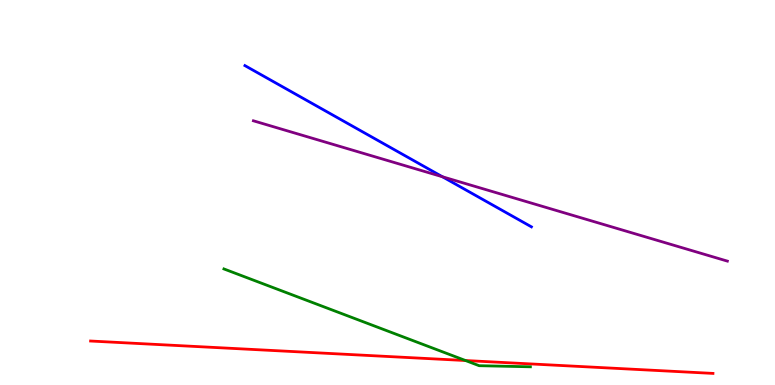[{'lines': ['blue', 'red'], 'intersections': []}, {'lines': ['green', 'red'], 'intersections': [{'x': 6.01, 'y': 0.636}]}, {'lines': ['purple', 'red'], 'intersections': []}, {'lines': ['blue', 'green'], 'intersections': []}, {'lines': ['blue', 'purple'], 'intersections': [{'x': 5.71, 'y': 5.41}]}, {'lines': ['green', 'purple'], 'intersections': []}]